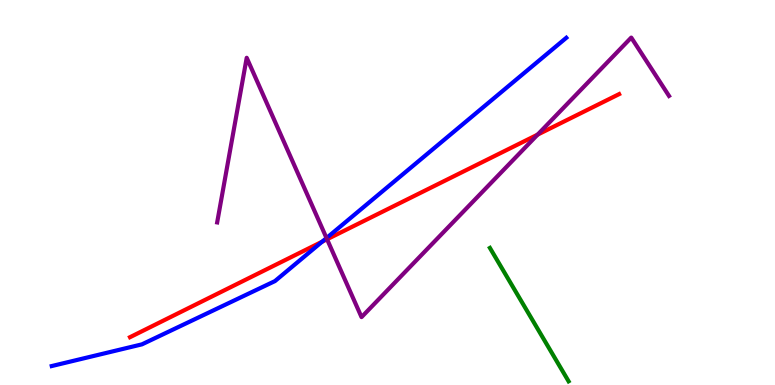[{'lines': ['blue', 'red'], 'intersections': [{'x': 4.16, 'y': 3.72}]}, {'lines': ['green', 'red'], 'intersections': []}, {'lines': ['purple', 'red'], 'intersections': [{'x': 4.22, 'y': 3.79}, {'x': 6.94, 'y': 6.5}]}, {'lines': ['blue', 'green'], 'intersections': []}, {'lines': ['blue', 'purple'], 'intersections': [{'x': 4.21, 'y': 3.82}]}, {'lines': ['green', 'purple'], 'intersections': []}]